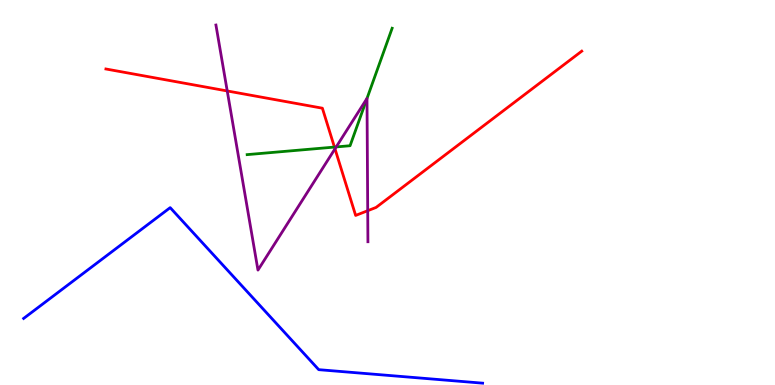[{'lines': ['blue', 'red'], 'intersections': []}, {'lines': ['green', 'red'], 'intersections': [{'x': 4.32, 'y': 6.18}]}, {'lines': ['purple', 'red'], 'intersections': [{'x': 2.93, 'y': 7.64}, {'x': 4.32, 'y': 6.13}, {'x': 4.74, 'y': 4.53}]}, {'lines': ['blue', 'green'], 'intersections': []}, {'lines': ['blue', 'purple'], 'intersections': []}, {'lines': ['green', 'purple'], 'intersections': [{'x': 4.34, 'y': 6.18}, {'x': 4.74, 'y': 7.44}]}]